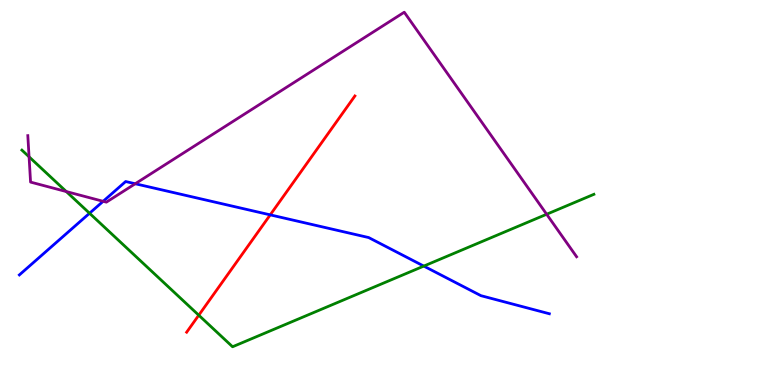[{'lines': ['blue', 'red'], 'intersections': [{'x': 3.49, 'y': 4.42}]}, {'lines': ['green', 'red'], 'intersections': [{'x': 2.56, 'y': 1.81}]}, {'lines': ['purple', 'red'], 'intersections': []}, {'lines': ['blue', 'green'], 'intersections': [{'x': 1.16, 'y': 4.46}, {'x': 5.47, 'y': 3.09}]}, {'lines': ['blue', 'purple'], 'intersections': [{'x': 1.33, 'y': 4.77}, {'x': 1.75, 'y': 5.23}]}, {'lines': ['green', 'purple'], 'intersections': [{'x': 0.375, 'y': 5.93}, {'x': 0.855, 'y': 5.02}, {'x': 7.05, 'y': 4.43}]}]